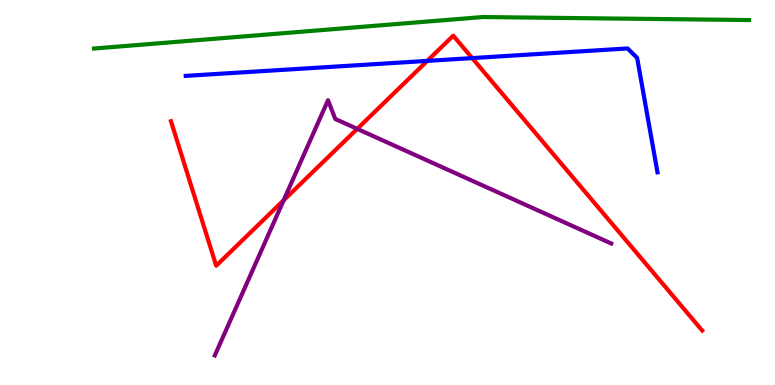[{'lines': ['blue', 'red'], 'intersections': [{'x': 5.51, 'y': 8.42}, {'x': 6.09, 'y': 8.49}]}, {'lines': ['green', 'red'], 'intersections': []}, {'lines': ['purple', 'red'], 'intersections': [{'x': 3.66, 'y': 4.8}, {'x': 4.61, 'y': 6.65}]}, {'lines': ['blue', 'green'], 'intersections': []}, {'lines': ['blue', 'purple'], 'intersections': []}, {'lines': ['green', 'purple'], 'intersections': []}]